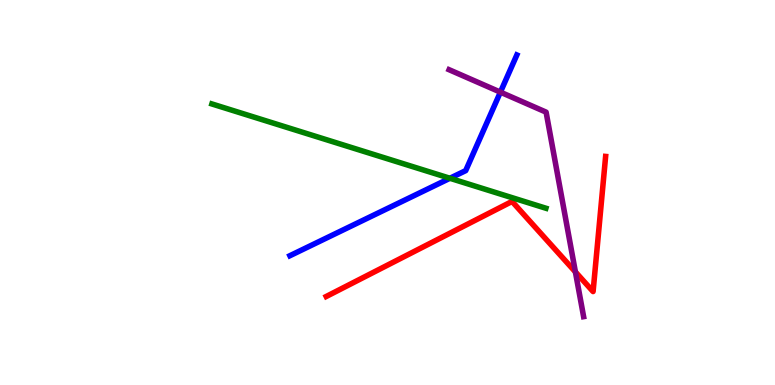[{'lines': ['blue', 'red'], 'intersections': []}, {'lines': ['green', 'red'], 'intersections': []}, {'lines': ['purple', 'red'], 'intersections': [{'x': 7.42, 'y': 2.94}]}, {'lines': ['blue', 'green'], 'intersections': [{'x': 5.81, 'y': 5.37}]}, {'lines': ['blue', 'purple'], 'intersections': [{'x': 6.46, 'y': 7.61}]}, {'lines': ['green', 'purple'], 'intersections': []}]